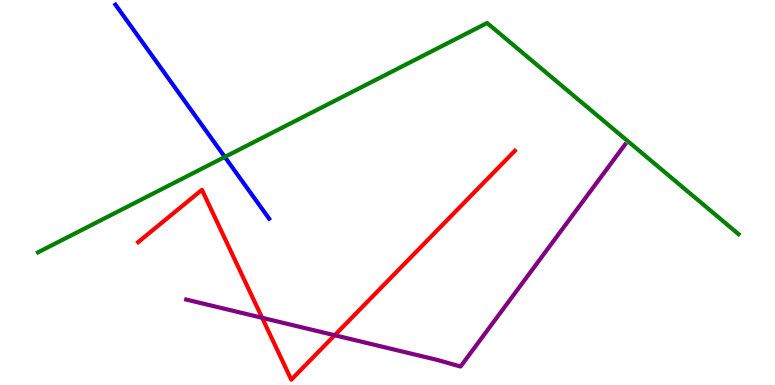[{'lines': ['blue', 'red'], 'intersections': []}, {'lines': ['green', 'red'], 'intersections': []}, {'lines': ['purple', 'red'], 'intersections': [{'x': 3.38, 'y': 1.75}, {'x': 4.32, 'y': 1.29}]}, {'lines': ['blue', 'green'], 'intersections': [{'x': 2.9, 'y': 5.92}]}, {'lines': ['blue', 'purple'], 'intersections': []}, {'lines': ['green', 'purple'], 'intersections': []}]